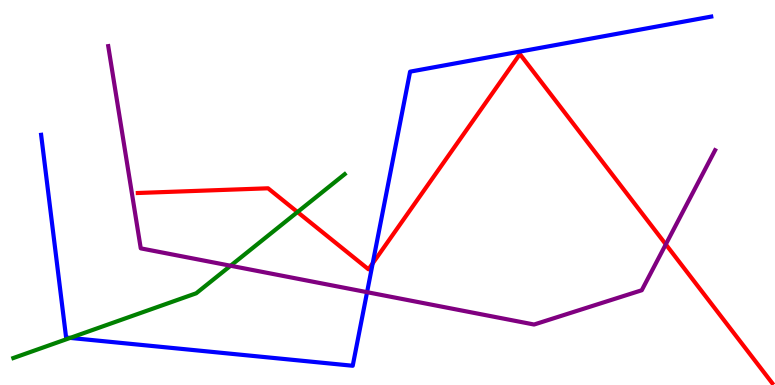[{'lines': ['blue', 'red'], 'intersections': [{'x': 4.81, 'y': 3.16}]}, {'lines': ['green', 'red'], 'intersections': [{'x': 3.84, 'y': 4.49}]}, {'lines': ['purple', 'red'], 'intersections': [{'x': 8.59, 'y': 3.65}]}, {'lines': ['blue', 'green'], 'intersections': [{'x': 0.906, 'y': 1.22}]}, {'lines': ['blue', 'purple'], 'intersections': [{'x': 4.74, 'y': 2.41}]}, {'lines': ['green', 'purple'], 'intersections': [{'x': 2.97, 'y': 3.1}]}]